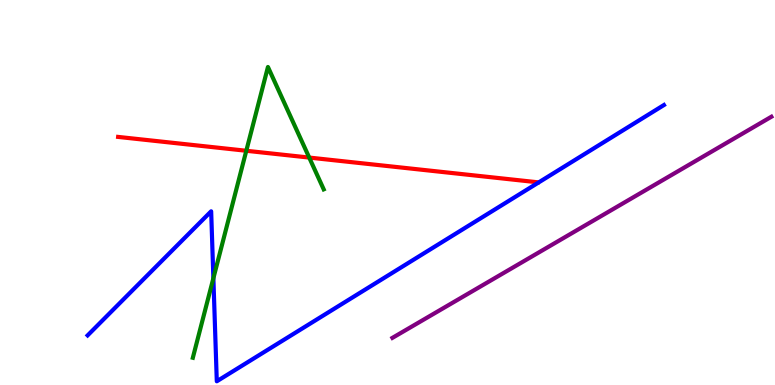[{'lines': ['blue', 'red'], 'intersections': []}, {'lines': ['green', 'red'], 'intersections': [{'x': 3.18, 'y': 6.08}, {'x': 3.99, 'y': 5.91}]}, {'lines': ['purple', 'red'], 'intersections': []}, {'lines': ['blue', 'green'], 'intersections': [{'x': 2.75, 'y': 2.77}]}, {'lines': ['blue', 'purple'], 'intersections': []}, {'lines': ['green', 'purple'], 'intersections': []}]